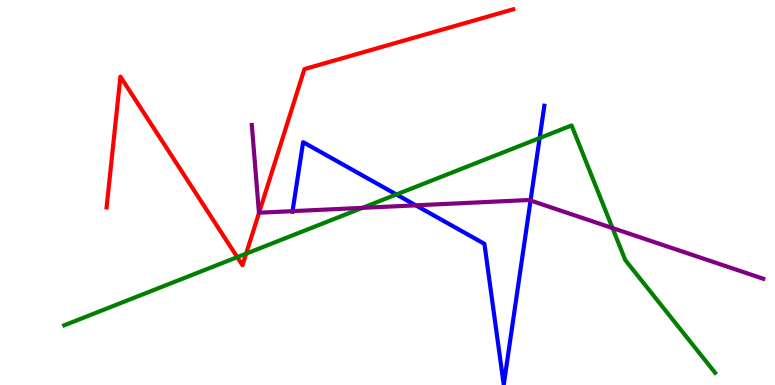[{'lines': ['blue', 'red'], 'intersections': []}, {'lines': ['green', 'red'], 'intersections': [{'x': 3.06, 'y': 3.32}, {'x': 3.18, 'y': 3.41}]}, {'lines': ['purple', 'red'], 'intersections': [{'x': 3.34, 'y': 4.47}]}, {'lines': ['blue', 'green'], 'intersections': [{'x': 5.11, 'y': 4.95}, {'x': 6.96, 'y': 6.41}]}, {'lines': ['blue', 'purple'], 'intersections': [{'x': 3.77, 'y': 4.52}, {'x': 5.36, 'y': 4.67}, {'x': 6.85, 'y': 4.79}]}, {'lines': ['green', 'purple'], 'intersections': [{'x': 4.68, 'y': 4.6}, {'x': 7.9, 'y': 4.08}]}]